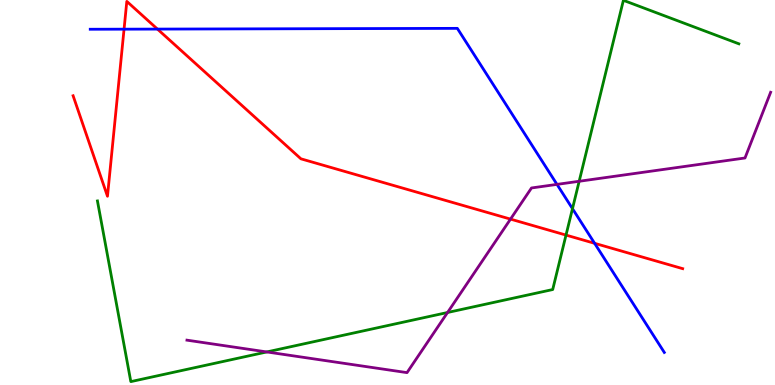[{'lines': ['blue', 'red'], 'intersections': [{'x': 1.6, 'y': 9.24}, {'x': 2.03, 'y': 9.24}, {'x': 7.67, 'y': 3.68}]}, {'lines': ['green', 'red'], 'intersections': [{'x': 7.3, 'y': 3.89}]}, {'lines': ['purple', 'red'], 'intersections': [{'x': 6.59, 'y': 4.31}]}, {'lines': ['blue', 'green'], 'intersections': [{'x': 7.39, 'y': 4.58}]}, {'lines': ['blue', 'purple'], 'intersections': [{'x': 7.19, 'y': 5.21}]}, {'lines': ['green', 'purple'], 'intersections': [{'x': 3.44, 'y': 0.859}, {'x': 5.77, 'y': 1.88}, {'x': 7.47, 'y': 5.29}]}]